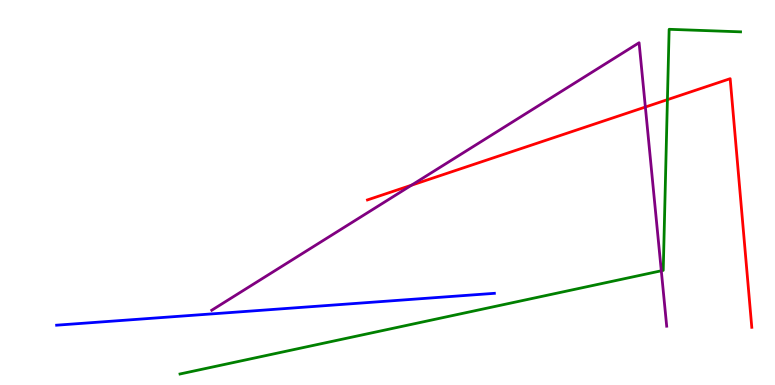[{'lines': ['blue', 'red'], 'intersections': []}, {'lines': ['green', 'red'], 'intersections': [{'x': 8.61, 'y': 7.41}]}, {'lines': ['purple', 'red'], 'intersections': [{'x': 5.31, 'y': 5.19}, {'x': 8.33, 'y': 7.22}]}, {'lines': ['blue', 'green'], 'intersections': []}, {'lines': ['blue', 'purple'], 'intersections': []}, {'lines': ['green', 'purple'], 'intersections': [{'x': 8.53, 'y': 2.97}]}]